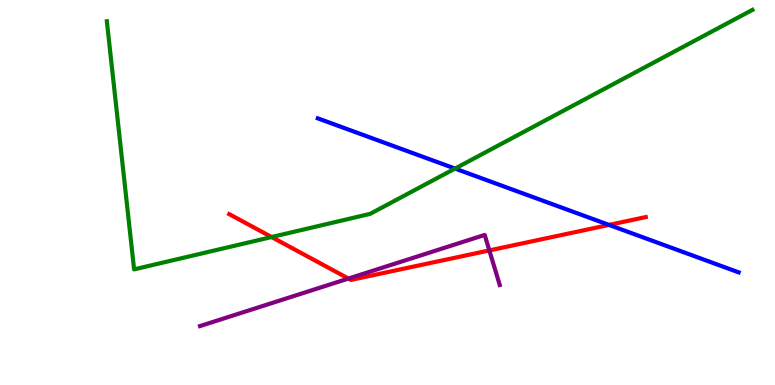[{'lines': ['blue', 'red'], 'intersections': [{'x': 7.86, 'y': 4.16}]}, {'lines': ['green', 'red'], 'intersections': [{'x': 3.5, 'y': 3.84}]}, {'lines': ['purple', 'red'], 'intersections': [{'x': 4.5, 'y': 2.76}, {'x': 6.31, 'y': 3.5}]}, {'lines': ['blue', 'green'], 'intersections': [{'x': 5.87, 'y': 5.62}]}, {'lines': ['blue', 'purple'], 'intersections': []}, {'lines': ['green', 'purple'], 'intersections': []}]